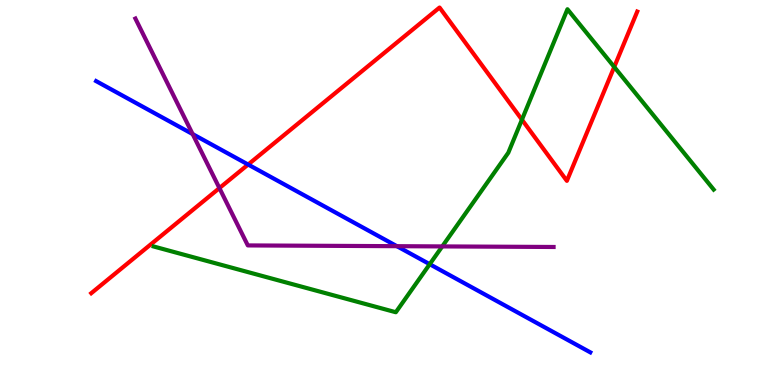[{'lines': ['blue', 'red'], 'intersections': [{'x': 3.2, 'y': 5.73}]}, {'lines': ['green', 'red'], 'intersections': [{'x': 6.73, 'y': 6.89}, {'x': 7.93, 'y': 8.26}]}, {'lines': ['purple', 'red'], 'intersections': [{'x': 2.83, 'y': 5.11}]}, {'lines': ['blue', 'green'], 'intersections': [{'x': 5.54, 'y': 3.14}]}, {'lines': ['blue', 'purple'], 'intersections': [{'x': 2.49, 'y': 6.52}, {'x': 5.12, 'y': 3.61}]}, {'lines': ['green', 'purple'], 'intersections': [{'x': 5.71, 'y': 3.6}]}]